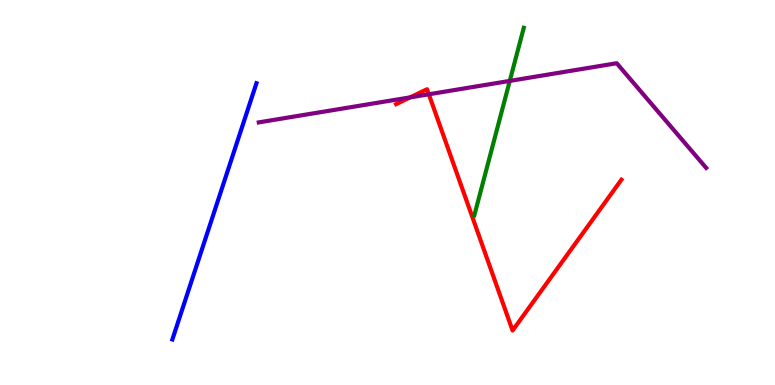[{'lines': ['blue', 'red'], 'intersections': []}, {'lines': ['green', 'red'], 'intersections': []}, {'lines': ['purple', 'red'], 'intersections': [{'x': 5.29, 'y': 7.47}, {'x': 5.53, 'y': 7.55}]}, {'lines': ['blue', 'green'], 'intersections': []}, {'lines': ['blue', 'purple'], 'intersections': []}, {'lines': ['green', 'purple'], 'intersections': [{'x': 6.58, 'y': 7.9}]}]